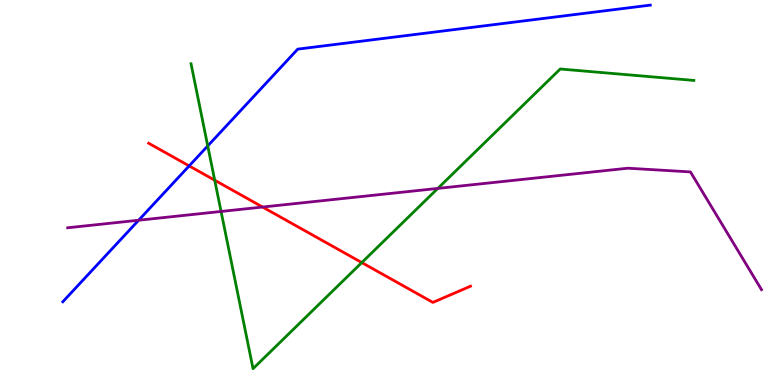[{'lines': ['blue', 'red'], 'intersections': [{'x': 2.44, 'y': 5.69}]}, {'lines': ['green', 'red'], 'intersections': [{'x': 2.77, 'y': 5.32}, {'x': 4.67, 'y': 3.18}]}, {'lines': ['purple', 'red'], 'intersections': [{'x': 3.39, 'y': 4.62}]}, {'lines': ['blue', 'green'], 'intersections': [{'x': 2.68, 'y': 6.21}]}, {'lines': ['blue', 'purple'], 'intersections': [{'x': 1.79, 'y': 4.28}]}, {'lines': ['green', 'purple'], 'intersections': [{'x': 2.85, 'y': 4.51}, {'x': 5.65, 'y': 5.11}]}]